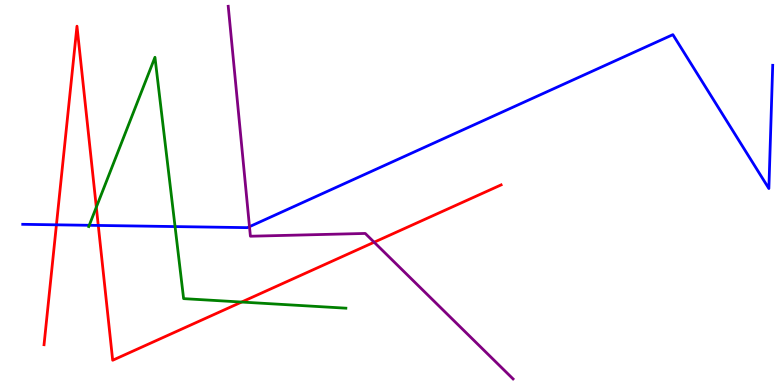[{'lines': ['blue', 'red'], 'intersections': [{'x': 0.728, 'y': 4.16}, {'x': 1.27, 'y': 4.14}]}, {'lines': ['green', 'red'], 'intersections': [{'x': 1.24, 'y': 4.62}, {'x': 3.12, 'y': 2.15}]}, {'lines': ['purple', 'red'], 'intersections': [{'x': 4.83, 'y': 3.71}]}, {'lines': ['blue', 'green'], 'intersections': [{'x': 1.15, 'y': 4.15}, {'x': 2.26, 'y': 4.11}]}, {'lines': ['blue', 'purple'], 'intersections': [{'x': 3.22, 'y': 4.11}]}, {'lines': ['green', 'purple'], 'intersections': []}]